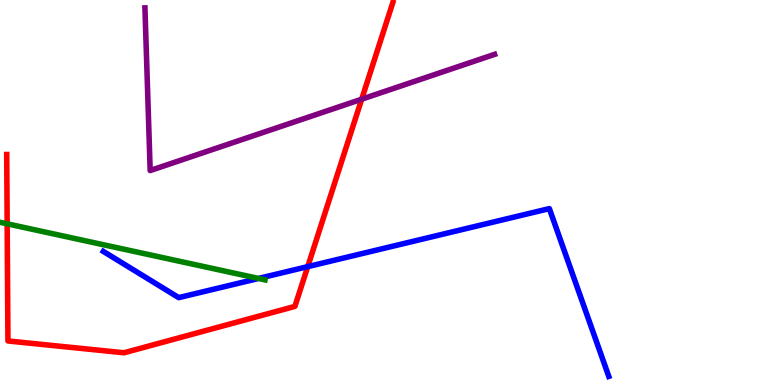[{'lines': ['blue', 'red'], 'intersections': [{'x': 3.97, 'y': 3.07}]}, {'lines': ['green', 'red'], 'intersections': [{'x': 0.0925, 'y': 4.19}]}, {'lines': ['purple', 'red'], 'intersections': [{'x': 4.67, 'y': 7.42}]}, {'lines': ['blue', 'green'], 'intersections': [{'x': 3.34, 'y': 2.77}]}, {'lines': ['blue', 'purple'], 'intersections': []}, {'lines': ['green', 'purple'], 'intersections': []}]